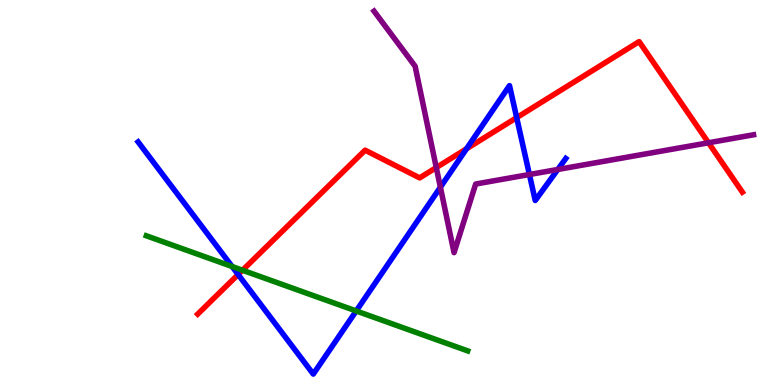[{'lines': ['blue', 'red'], 'intersections': [{'x': 3.07, 'y': 2.87}, {'x': 6.02, 'y': 6.14}, {'x': 6.67, 'y': 6.94}]}, {'lines': ['green', 'red'], 'intersections': [{'x': 3.13, 'y': 2.98}]}, {'lines': ['purple', 'red'], 'intersections': [{'x': 5.63, 'y': 5.65}, {'x': 9.14, 'y': 6.29}]}, {'lines': ['blue', 'green'], 'intersections': [{'x': 2.99, 'y': 3.08}, {'x': 4.6, 'y': 1.92}]}, {'lines': ['blue', 'purple'], 'intersections': [{'x': 5.68, 'y': 5.14}, {'x': 6.83, 'y': 5.47}, {'x': 7.2, 'y': 5.6}]}, {'lines': ['green', 'purple'], 'intersections': []}]